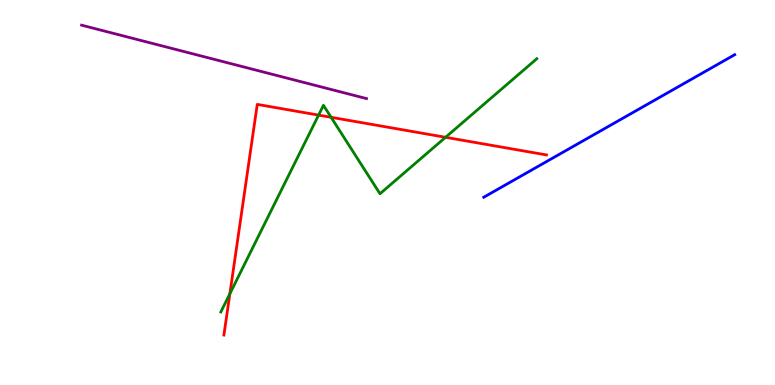[{'lines': ['blue', 'red'], 'intersections': []}, {'lines': ['green', 'red'], 'intersections': [{'x': 2.97, 'y': 2.37}, {'x': 4.11, 'y': 7.01}, {'x': 4.27, 'y': 6.95}, {'x': 5.75, 'y': 6.43}]}, {'lines': ['purple', 'red'], 'intersections': []}, {'lines': ['blue', 'green'], 'intersections': []}, {'lines': ['blue', 'purple'], 'intersections': []}, {'lines': ['green', 'purple'], 'intersections': []}]